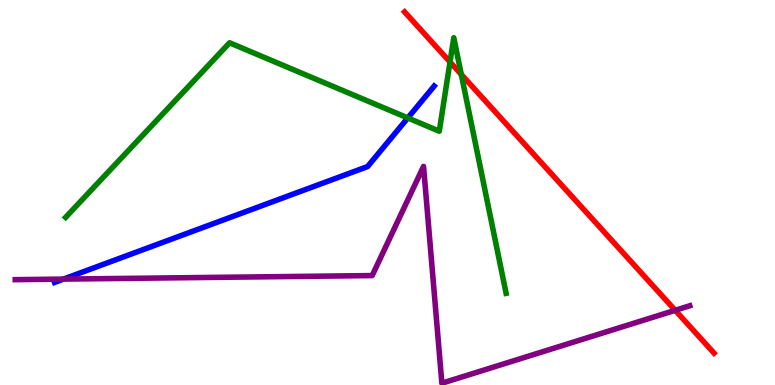[{'lines': ['blue', 'red'], 'intersections': []}, {'lines': ['green', 'red'], 'intersections': [{'x': 5.81, 'y': 8.39}, {'x': 5.95, 'y': 8.07}]}, {'lines': ['purple', 'red'], 'intersections': [{'x': 8.71, 'y': 1.94}]}, {'lines': ['blue', 'green'], 'intersections': [{'x': 5.26, 'y': 6.94}]}, {'lines': ['blue', 'purple'], 'intersections': [{'x': 0.819, 'y': 2.75}]}, {'lines': ['green', 'purple'], 'intersections': []}]